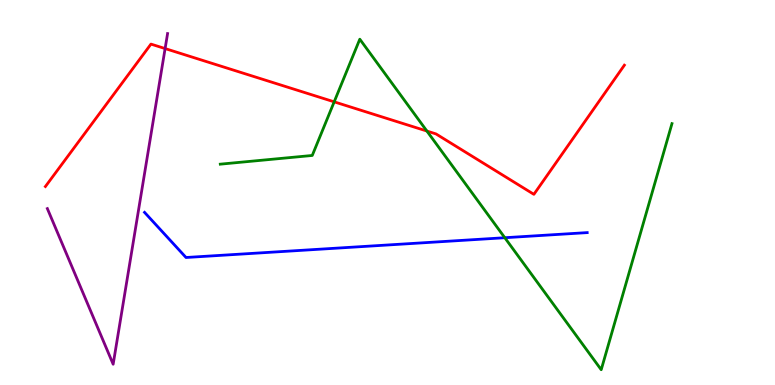[{'lines': ['blue', 'red'], 'intersections': []}, {'lines': ['green', 'red'], 'intersections': [{'x': 4.31, 'y': 7.35}, {'x': 5.51, 'y': 6.6}]}, {'lines': ['purple', 'red'], 'intersections': [{'x': 2.13, 'y': 8.74}]}, {'lines': ['blue', 'green'], 'intersections': [{'x': 6.51, 'y': 3.83}]}, {'lines': ['blue', 'purple'], 'intersections': []}, {'lines': ['green', 'purple'], 'intersections': []}]